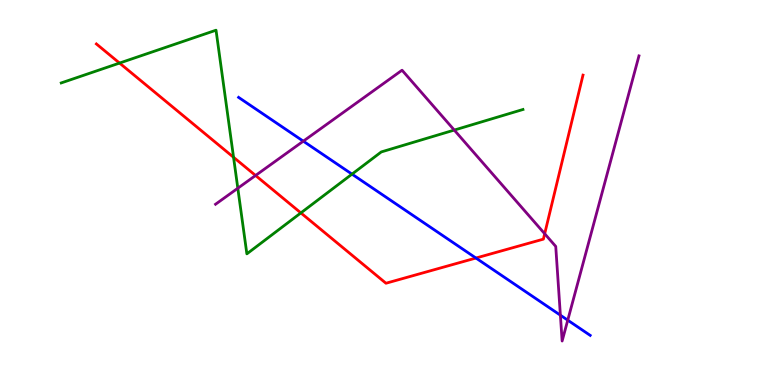[{'lines': ['blue', 'red'], 'intersections': [{'x': 6.14, 'y': 3.3}]}, {'lines': ['green', 'red'], 'intersections': [{'x': 1.54, 'y': 8.36}, {'x': 3.01, 'y': 5.91}, {'x': 3.88, 'y': 4.47}]}, {'lines': ['purple', 'red'], 'intersections': [{'x': 3.3, 'y': 5.44}, {'x': 7.03, 'y': 3.93}]}, {'lines': ['blue', 'green'], 'intersections': [{'x': 4.54, 'y': 5.48}]}, {'lines': ['blue', 'purple'], 'intersections': [{'x': 3.91, 'y': 6.33}, {'x': 7.23, 'y': 1.81}, {'x': 7.33, 'y': 1.68}]}, {'lines': ['green', 'purple'], 'intersections': [{'x': 3.07, 'y': 5.11}, {'x': 5.86, 'y': 6.62}]}]